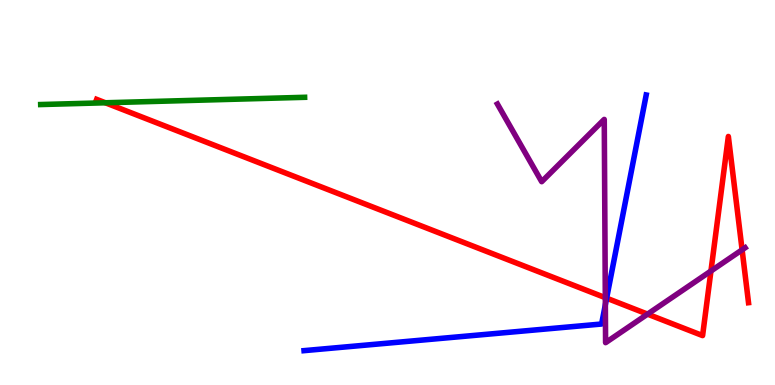[{'lines': ['blue', 'red'], 'intersections': [{'x': 7.83, 'y': 2.26}]}, {'lines': ['green', 'red'], 'intersections': [{'x': 1.36, 'y': 7.33}]}, {'lines': ['purple', 'red'], 'intersections': [{'x': 7.81, 'y': 2.27}, {'x': 8.36, 'y': 1.84}, {'x': 9.17, 'y': 2.96}, {'x': 9.58, 'y': 3.51}]}, {'lines': ['blue', 'green'], 'intersections': []}, {'lines': ['blue', 'purple'], 'intersections': [{'x': 7.81, 'y': 2.09}]}, {'lines': ['green', 'purple'], 'intersections': []}]